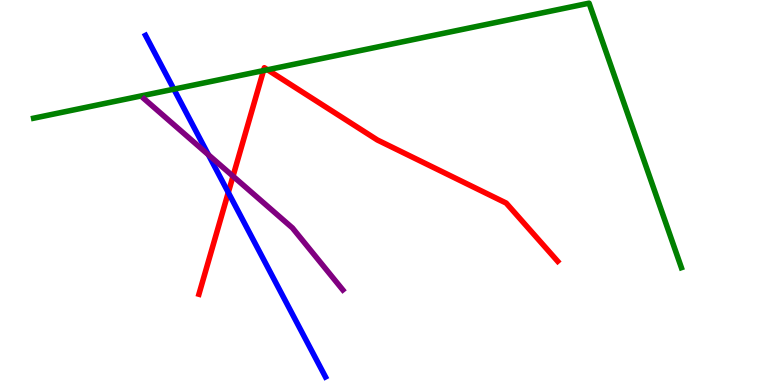[{'lines': ['blue', 'red'], 'intersections': [{'x': 2.95, 'y': 5.0}]}, {'lines': ['green', 'red'], 'intersections': [{'x': 3.4, 'y': 8.17}, {'x': 3.45, 'y': 8.19}]}, {'lines': ['purple', 'red'], 'intersections': [{'x': 3.01, 'y': 5.42}]}, {'lines': ['blue', 'green'], 'intersections': [{'x': 2.24, 'y': 7.68}]}, {'lines': ['blue', 'purple'], 'intersections': [{'x': 2.69, 'y': 5.98}]}, {'lines': ['green', 'purple'], 'intersections': []}]